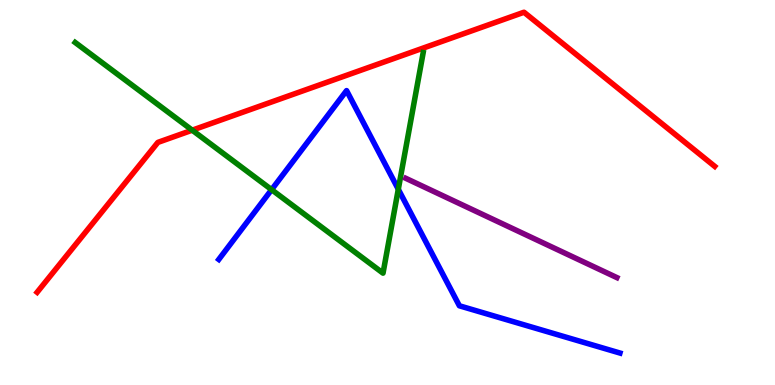[{'lines': ['blue', 'red'], 'intersections': []}, {'lines': ['green', 'red'], 'intersections': [{'x': 2.48, 'y': 6.62}]}, {'lines': ['purple', 'red'], 'intersections': []}, {'lines': ['blue', 'green'], 'intersections': [{'x': 3.5, 'y': 5.07}, {'x': 5.14, 'y': 5.08}]}, {'lines': ['blue', 'purple'], 'intersections': []}, {'lines': ['green', 'purple'], 'intersections': []}]